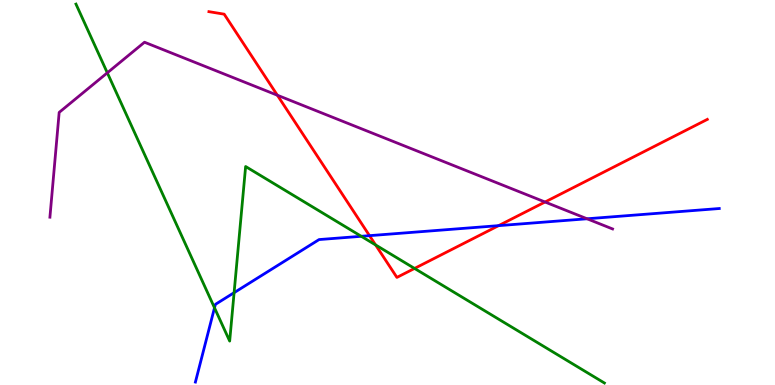[{'lines': ['blue', 'red'], 'intersections': [{'x': 4.77, 'y': 3.88}, {'x': 6.43, 'y': 4.14}]}, {'lines': ['green', 'red'], 'intersections': [{'x': 4.85, 'y': 3.64}, {'x': 5.35, 'y': 3.03}]}, {'lines': ['purple', 'red'], 'intersections': [{'x': 3.58, 'y': 7.53}, {'x': 7.03, 'y': 4.75}]}, {'lines': ['blue', 'green'], 'intersections': [{'x': 2.77, 'y': 2.0}, {'x': 3.02, 'y': 2.4}, {'x': 4.66, 'y': 3.86}]}, {'lines': ['blue', 'purple'], 'intersections': [{'x': 7.58, 'y': 4.32}]}, {'lines': ['green', 'purple'], 'intersections': [{'x': 1.38, 'y': 8.11}]}]